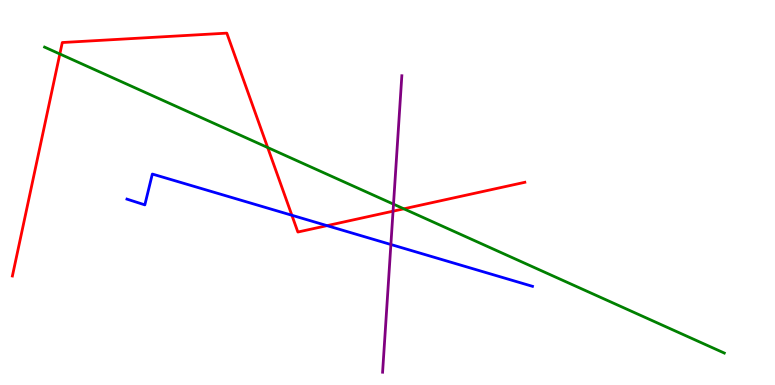[{'lines': ['blue', 'red'], 'intersections': [{'x': 3.77, 'y': 4.41}, {'x': 4.22, 'y': 4.14}]}, {'lines': ['green', 'red'], 'intersections': [{'x': 0.772, 'y': 8.6}, {'x': 3.45, 'y': 6.17}, {'x': 5.21, 'y': 4.58}]}, {'lines': ['purple', 'red'], 'intersections': [{'x': 5.07, 'y': 4.51}]}, {'lines': ['blue', 'green'], 'intersections': []}, {'lines': ['blue', 'purple'], 'intersections': [{'x': 5.04, 'y': 3.65}]}, {'lines': ['green', 'purple'], 'intersections': [{'x': 5.08, 'y': 4.7}]}]